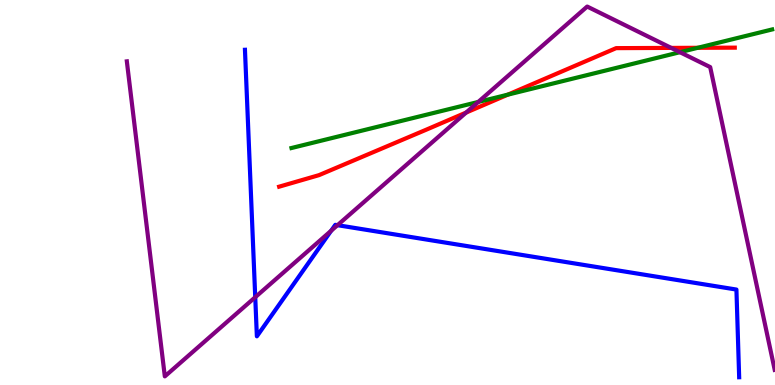[{'lines': ['blue', 'red'], 'intersections': []}, {'lines': ['green', 'red'], 'intersections': [{'x': 6.55, 'y': 7.54}, {'x': 9.0, 'y': 8.76}]}, {'lines': ['purple', 'red'], 'intersections': [{'x': 6.01, 'y': 7.08}, {'x': 8.66, 'y': 8.76}]}, {'lines': ['blue', 'green'], 'intersections': []}, {'lines': ['blue', 'purple'], 'intersections': [{'x': 3.29, 'y': 2.28}, {'x': 4.27, 'y': 4.01}, {'x': 4.35, 'y': 4.15}]}, {'lines': ['green', 'purple'], 'intersections': [{'x': 6.17, 'y': 7.35}, {'x': 8.77, 'y': 8.64}]}]